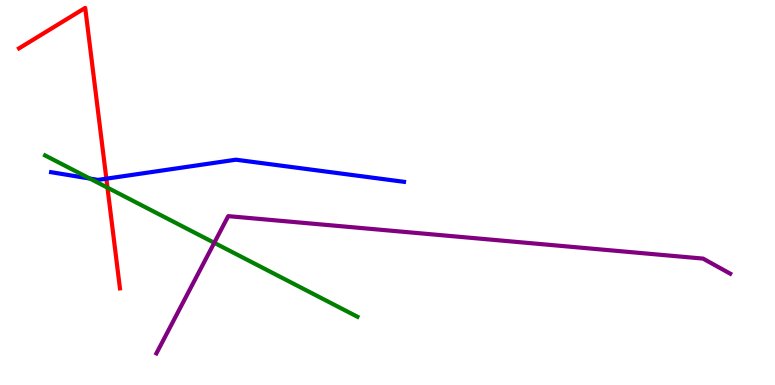[{'lines': ['blue', 'red'], 'intersections': [{'x': 1.37, 'y': 5.36}]}, {'lines': ['green', 'red'], 'intersections': [{'x': 1.39, 'y': 5.13}]}, {'lines': ['purple', 'red'], 'intersections': []}, {'lines': ['blue', 'green'], 'intersections': [{'x': 1.16, 'y': 5.36}]}, {'lines': ['blue', 'purple'], 'intersections': []}, {'lines': ['green', 'purple'], 'intersections': [{'x': 2.76, 'y': 3.69}]}]